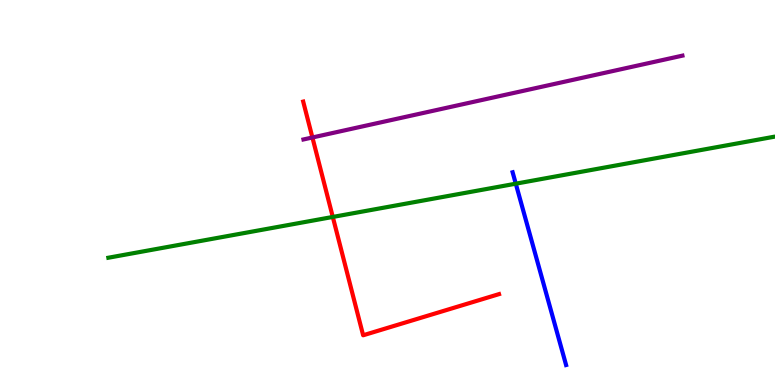[{'lines': ['blue', 'red'], 'intersections': []}, {'lines': ['green', 'red'], 'intersections': [{'x': 4.29, 'y': 4.37}]}, {'lines': ['purple', 'red'], 'intersections': [{'x': 4.03, 'y': 6.43}]}, {'lines': ['blue', 'green'], 'intersections': [{'x': 6.66, 'y': 5.23}]}, {'lines': ['blue', 'purple'], 'intersections': []}, {'lines': ['green', 'purple'], 'intersections': []}]